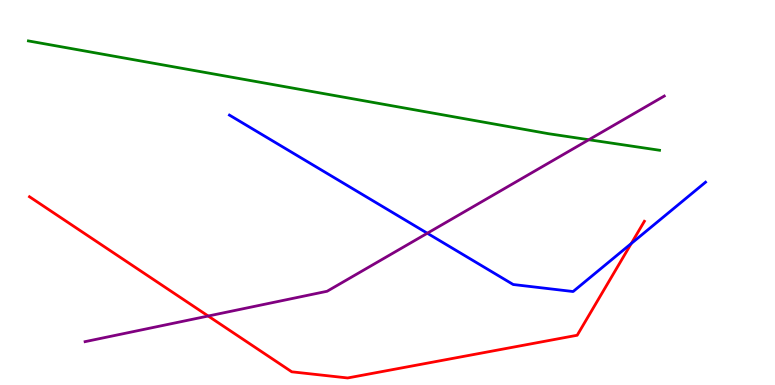[{'lines': ['blue', 'red'], 'intersections': [{'x': 8.15, 'y': 3.68}]}, {'lines': ['green', 'red'], 'intersections': []}, {'lines': ['purple', 'red'], 'intersections': [{'x': 2.69, 'y': 1.79}]}, {'lines': ['blue', 'green'], 'intersections': []}, {'lines': ['blue', 'purple'], 'intersections': [{'x': 5.51, 'y': 3.94}]}, {'lines': ['green', 'purple'], 'intersections': [{'x': 7.6, 'y': 6.37}]}]